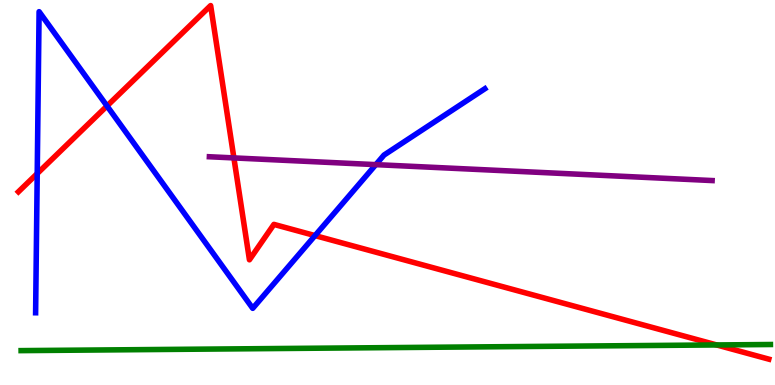[{'lines': ['blue', 'red'], 'intersections': [{'x': 0.48, 'y': 5.49}, {'x': 1.38, 'y': 7.25}, {'x': 4.06, 'y': 3.88}]}, {'lines': ['green', 'red'], 'intersections': [{'x': 9.25, 'y': 1.04}]}, {'lines': ['purple', 'red'], 'intersections': [{'x': 3.02, 'y': 5.9}]}, {'lines': ['blue', 'green'], 'intersections': []}, {'lines': ['blue', 'purple'], 'intersections': [{'x': 4.85, 'y': 5.72}]}, {'lines': ['green', 'purple'], 'intersections': []}]